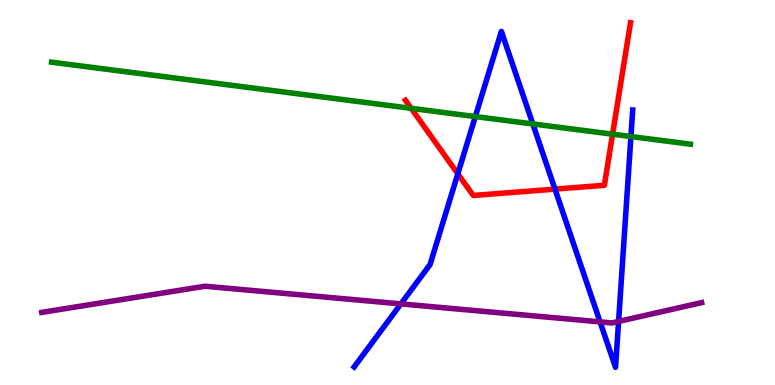[{'lines': ['blue', 'red'], 'intersections': [{'x': 5.91, 'y': 5.49}, {'x': 7.16, 'y': 5.09}]}, {'lines': ['green', 'red'], 'intersections': [{'x': 5.31, 'y': 7.19}, {'x': 7.9, 'y': 6.51}]}, {'lines': ['purple', 'red'], 'intersections': []}, {'lines': ['blue', 'green'], 'intersections': [{'x': 6.13, 'y': 6.97}, {'x': 6.88, 'y': 6.78}, {'x': 8.14, 'y': 6.45}]}, {'lines': ['blue', 'purple'], 'intersections': [{'x': 5.17, 'y': 2.11}, {'x': 7.74, 'y': 1.64}, {'x': 7.98, 'y': 1.65}]}, {'lines': ['green', 'purple'], 'intersections': []}]